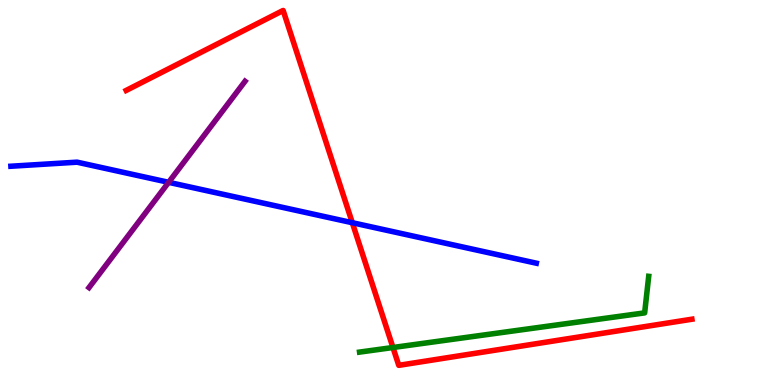[{'lines': ['blue', 'red'], 'intersections': [{'x': 4.55, 'y': 4.22}]}, {'lines': ['green', 'red'], 'intersections': [{'x': 5.07, 'y': 0.974}]}, {'lines': ['purple', 'red'], 'intersections': []}, {'lines': ['blue', 'green'], 'intersections': []}, {'lines': ['blue', 'purple'], 'intersections': [{'x': 2.18, 'y': 5.26}]}, {'lines': ['green', 'purple'], 'intersections': []}]